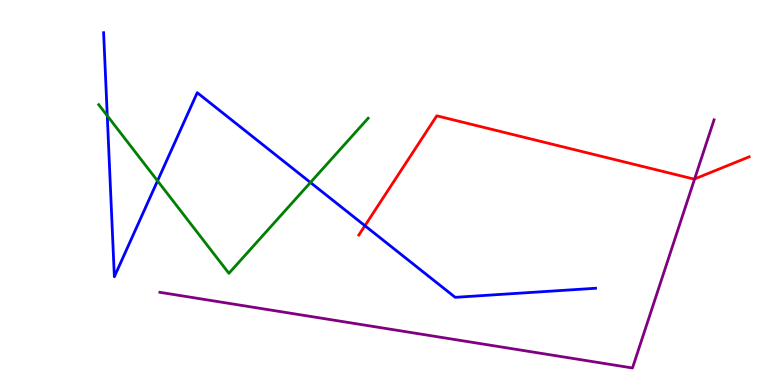[{'lines': ['blue', 'red'], 'intersections': [{'x': 4.71, 'y': 4.14}]}, {'lines': ['green', 'red'], 'intersections': []}, {'lines': ['purple', 'red'], 'intersections': [{'x': 8.96, 'y': 5.35}]}, {'lines': ['blue', 'green'], 'intersections': [{'x': 1.38, 'y': 6.99}, {'x': 2.03, 'y': 5.3}, {'x': 4.01, 'y': 5.26}]}, {'lines': ['blue', 'purple'], 'intersections': []}, {'lines': ['green', 'purple'], 'intersections': []}]